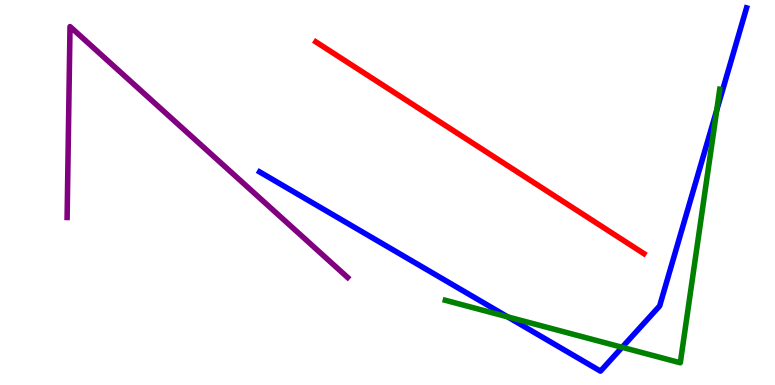[{'lines': ['blue', 'red'], 'intersections': []}, {'lines': ['green', 'red'], 'intersections': []}, {'lines': ['purple', 'red'], 'intersections': []}, {'lines': ['blue', 'green'], 'intersections': [{'x': 6.55, 'y': 1.77}, {'x': 8.03, 'y': 0.979}, {'x': 9.25, 'y': 7.14}]}, {'lines': ['blue', 'purple'], 'intersections': []}, {'lines': ['green', 'purple'], 'intersections': []}]